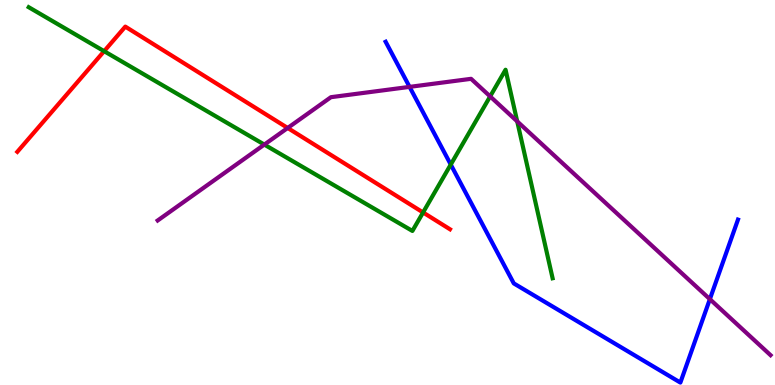[{'lines': ['blue', 'red'], 'intersections': []}, {'lines': ['green', 'red'], 'intersections': [{'x': 1.34, 'y': 8.67}, {'x': 5.46, 'y': 4.48}]}, {'lines': ['purple', 'red'], 'intersections': [{'x': 3.71, 'y': 6.68}]}, {'lines': ['blue', 'green'], 'intersections': [{'x': 5.82, 'y': 5.73}]}, {'lines': ['blue', 'purple'], 'intersections': [{'x': 5.28, 'y': 7.74}, {'x': 9.16, 'y': 2.23}]}, {'lines': ['green', 'purple'], 'intersections': [{'x': 3.41, 'y': 6.24}, {'x': 6.32, 'y': 7.5}, {'x': 6.67, 'y': 6.85}]}]